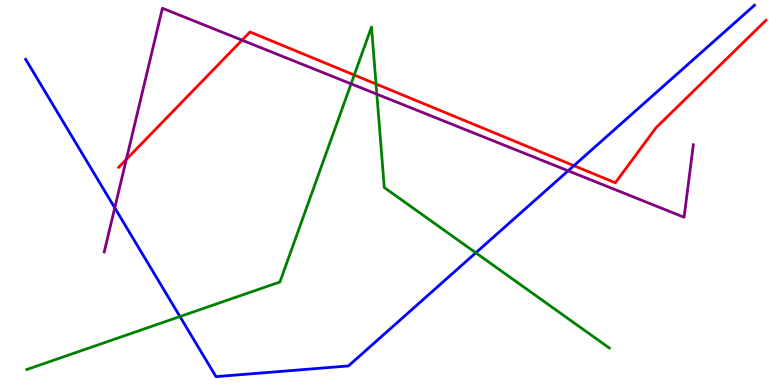[{'lines': ['blue', 'red'], 'intersections': [{'x': 7.41, 'y': 5.7}]}, {'lines': ['green', 'red'], 'intersections': [{'x': 4.57, 'y': 8.05}, {'x': 4.85, 'y': 7.82}]}, {'lines': ['purple', 'red'], 'intersections': [{'x': 1.63, 'y': 5.86}, {'x': 3.12, 'y': 8.96}]}, {'lines': ['blue', 'green'], 'intersections': [{'x': 2.32, 'y': 1.78}, {'x': 6.14, 'y': 3.43}]}, {'lines': ['blue', 'purple'], 'intersections': [{'x': 1.48, 'y': 4.6}, {'x': 7.33, 'y': 5.56}]}, {'lines': ['green', 'purple'], 'intersections': [{'x': 4.53, 'y': 7.82}, {'x': 4.86, 'y': 7.55}]}]